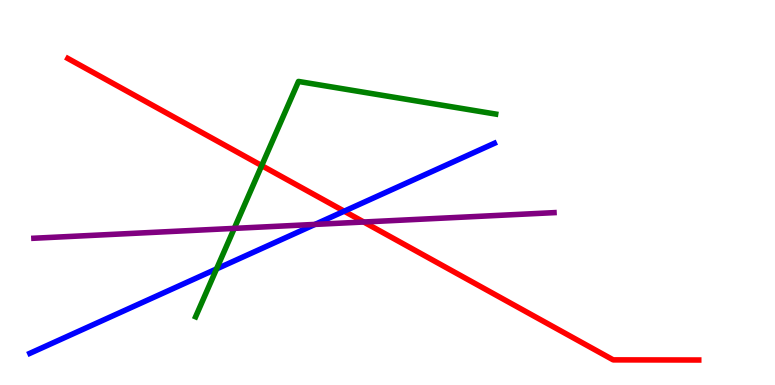[{'lines': ['blue', 'red'], 'intersections': [{'x': 4.44, 'y': 4.51}]}, {'lines': ['green', 'red'], 'intersections': [{'x': 3.38, 'y': 5.7}]}, {'lines': ['purple', 'red'], 'intersections': [{'x': 4.69, 'y': 4.23}]}, {'lines': ['blue', 'green'], 'intersections': [{'x': 2.79, 'y': 3.01}]}, {'lines': ['blue', 'purple'], 'intersections': [{'x': 4.06, 'y': 4.17}]}, {'lines': ['green', 'purple'], 'intersections': [{'x': 3.02, 'y': 4.07}]}]